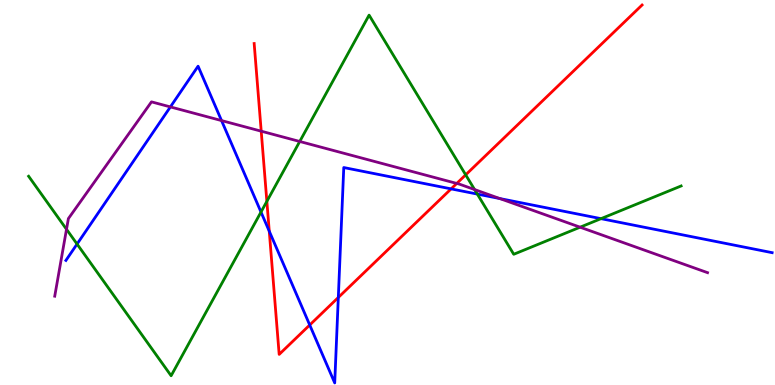[{'lines': ['blue', 'red'], 'intersections': [{'x': 3.47, 'y': 3.99}, {'x': 4.0, 'y': 1.56}, {'x': 4.37, 'y': 2.27}, {'x': 5.82, 'y': 5.09}]}, {'lines': ['green', 'red'], 'intersections': [{'x': 3.44, 'y': 4.77}, {'x': 6.01, 'y': 5.46}]}, {'lines': ['purple', 'red'], 'intersections': [{'x': 3.37, 'y': 6.59}, {'x': 5.89, 'y': 5.24}]}, {'lines': ['blue', 'green'], 'intersections': [{'x': 0.994, 'y': 3.66}, {'x': 3.37, 'y': 4.49}, {'x': 6.16, 'y': 4.96}, {'x': 7.75, 'y': 4.32}]}, {'lines': ['blue', 'purple'], 'intersections': [{'x': 2.2, 'y': 7.22}, {'x': 2.86, 'y': 6.87}, {'x': 6.45, 'y': 4.84}]}, {'lines': ['green', 'purple'], 'intersections': [{'x': 0.858, 'y': 4.04}, {'x': 3.87, 'y': 6.33}, {'x': 6.12, 'y': 5.08}, {'x': 7.49, 'y': 4.1}]}]